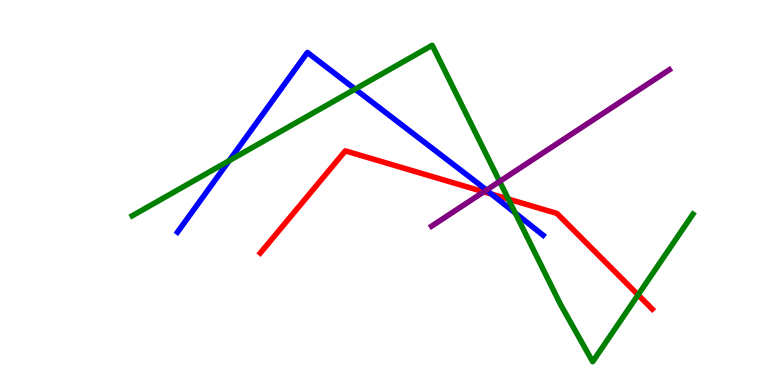[{'lines': ['blue', 'red'], 'intersections': [{'x': 6.34, 'y': 4.96}]}, {'lines': ['green', 'red'], 'intersections': [{'x': 6.56, 'y': 4.83}, {'x': 8.23, 'y': 2.34}]}, {'lines': ['purple', 'red'], 'intersections': [{'x': 6.24, 'y': 5.02}]}, {'lines': ['blue', 'green'], 'intersections': [{'x': 2.96, 'y': 5.83}, {'x': 4.58, 'y': 7.69}, {'x': 6.65, 'y': 4.47}]}, {'lines': ['blue', 'purple'], 'intersections': [{'x': 6.28, 'y': 5.06}]}, {'lines': ['green', 'purple'], 'intersections': [{'x': 6.45, 'y': 5.29}]}]